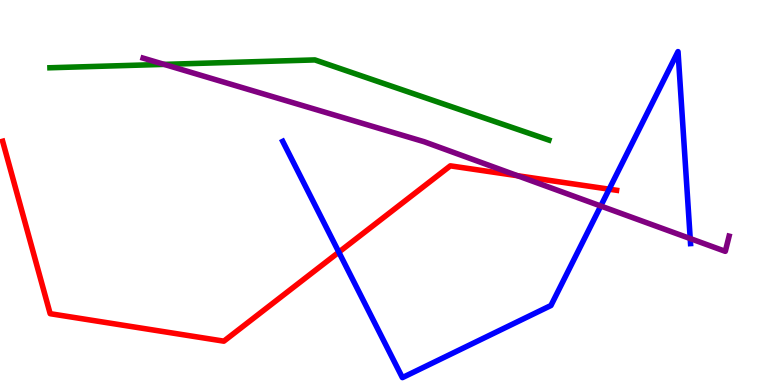[{'lines': ['blue', 'red'], 'intersections': [{'x': 4.37, 'y': 3.45}, {'x': 7.86, 'y': 5.09}]}, {'lines': ['green', 'red'], 'intersections': []}, {'lines': ['purple', 'red'], 'intersections': [{'x': 6.68, 'y': 5.44}]}, {'lines': ['blue', 'green'], 'intersections': []}, {'lines': ['blue', 'purple'], 'intersections': [{'x': 7.75, 'y': 4.65}, {'x': 8.91, 'y': 3.8}]}, {'lines': ['green', 'purple'], 'intersections': [{'x': 2.12, 'y': 8.33}]}]